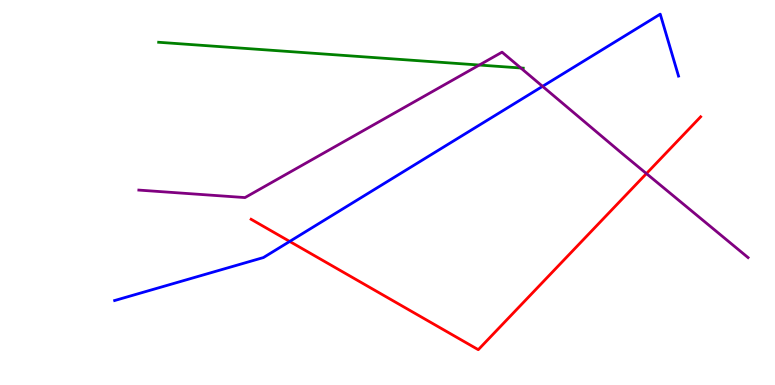[{'lines': ['blue', 'red'], 'intersections': [{'x': 3.74, 'y': 3.73}]}, {'lines': ['green', 'red'], 'intersections': []}, {'lines': ['purple', 'red'], 'intersections': [{'x': 8.34, 'y': 5.49}]}, {'lines': ['blue', 'green'], 'intersections': []}, {'lines': ['blue', 'purple'], 'intersections': [{'x': 7.0, 'y': 7.76}]}, {'lines': ['green', 'purple'], 'intersections': [{'x': 6.18, 'y': 8.31}, {'x': 6.72, 'y': 8.23}]}]